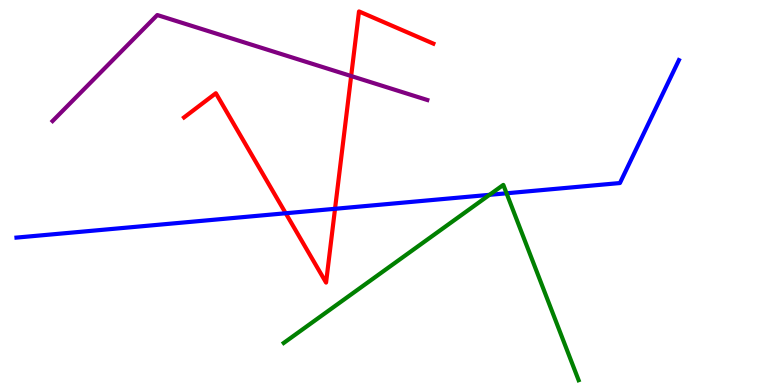[{'lines': ['blue', 'red'], 'intersections': [{'x': 3.69, 'y': 4.46}, {'x': 4.32, 'y': 4.58}]}, {'lines': ['green', 'red'], 'intersections': []}, {'lines': ['purple', 'red'], 'intersections': [{'x': 4.53, 'y': 8.03}]}, {'lines': ['blue', 'green'], 'intersections': [{'x': 6.32, 'y': 4.94}, {'x': 6.54, 'y': 4.98}]}, {'lines': ['blue', 'purple'], 'intersections': []}, {'lines': ['green', 'purple'], 'intersections': []}]